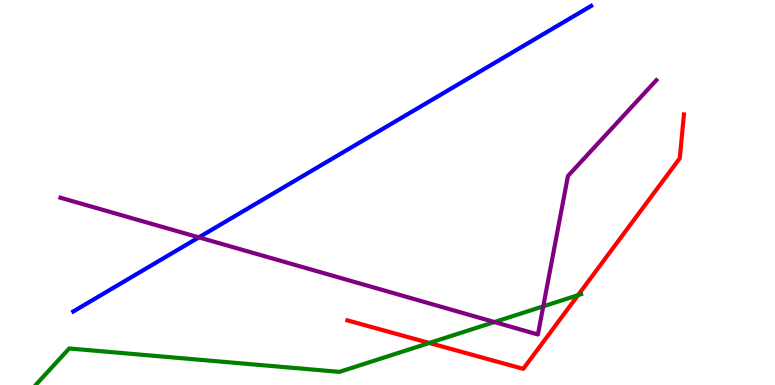[{'lines': ['blue', 'red'], 'intersections': []}, {'lines': ['green', 'red'], 'intersections': [{'x': 5.54, 'y': 1.09}, {'x': 7.46, 'y': 2.33}]}, {'lines': ['purple', 'red'], 'intersections': []}, {'lines': ['blue', 'green'], 'intersections': []}, {'lines': ['blue', 'purple'], 'intersections': [{'x': 2.57, 'y': 3.83}]}, {'lines': ['green', 'purple'], 'intersections': [{'x': 6.38, 'y': 1.64}, {'x': 7.01, 'y': 2.04}]}]